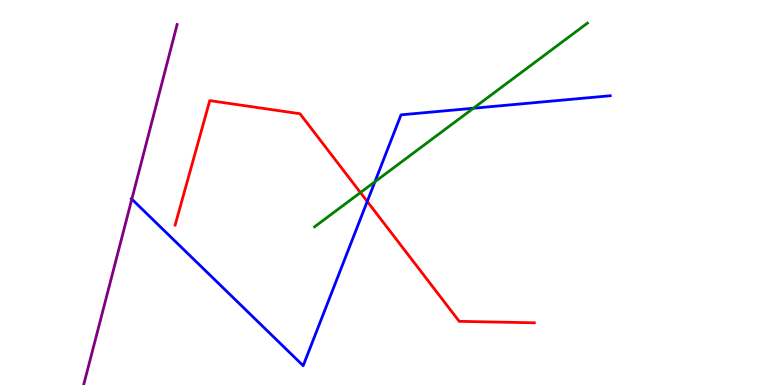[{'lines': ['blue', 'red'], 'intersections': [{'x': 4.74, 'y': 4.77}]}, {'lines': ['green', 'red'], 'intersections': [{'x': 4.65, 'y': 5.0}]}, {'lines': ['purple', 'red'], 'intersections': []}, {'lines': ['blue', 'green'], 'intersections': [{'x': 4.84, 'y': 5.28}, {'x': 6.11, 'y': 7.19}]}, {'lines': ['blue', 'purple'], 'intersections': [{'x': 1.7, 'y': 4.83}]}, {'lines': ['green', 'purple'], 'intersections': []}]